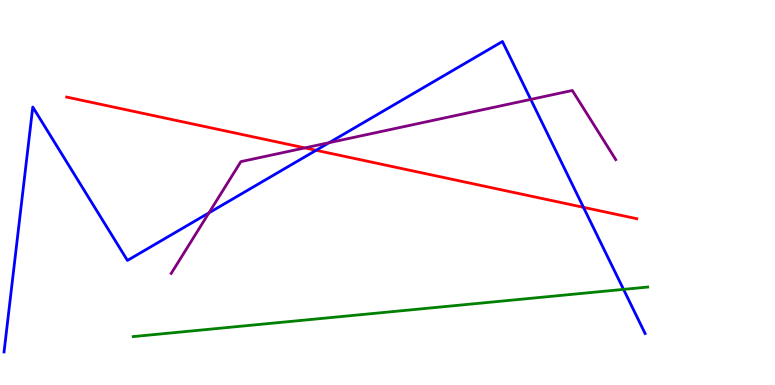[{'lines': ['blue', 'red'], 'intersections': [{'x': 4.08, 'y': 6.1}, {'x': 7.53, 'y': 4.61}]}, {'lines': ['green', 'red'], 'intersections': []}, {'lines': ['purple', 'red'], 'intersections': [{'x': 3.93, 'y': 6.16}]}, {'lines': ['blue', 'green'], 'intersections': [{'x': 8.05, 'y': 2.48}]}, {'lines': ['blue', 'purple'], 'intersections': [{'x': 2.7, 'y': 4.47}, {'x': 4.25, 'y': 6.29}, {'x': 6.85, 'y': 7.42}]}, {'lines': ['green', 'purple'], 'intersections': []}]